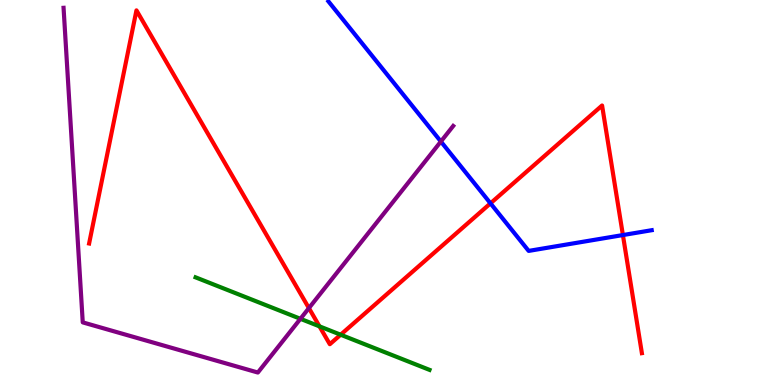[{'lines': ['blue', 'red'], 'intersections': [{'x': 6.33, 'y': 4.72}, {'x': 8.04, 'y': 3.89}]}, {'lines': ['green', 'red'], 'intersections': [{'x': 4.12, 'y': 1.52}, {'x': 4.4, 'y': 1.31}]}, {'lines': ['purple', 'red'], 'intersections': [{'x': 3.99, 'y': 2.0}]}, {'lines': ['blue', 'green'], 'intersections': []}, {'lines': ['blue', 'purple'], 'intersections': [{'x': 5.69, 'y': 6.32}]}, {'lines': ['green', 'purple'], 'intersections': [{'x': 3.88, 'y': 1.72}]}]